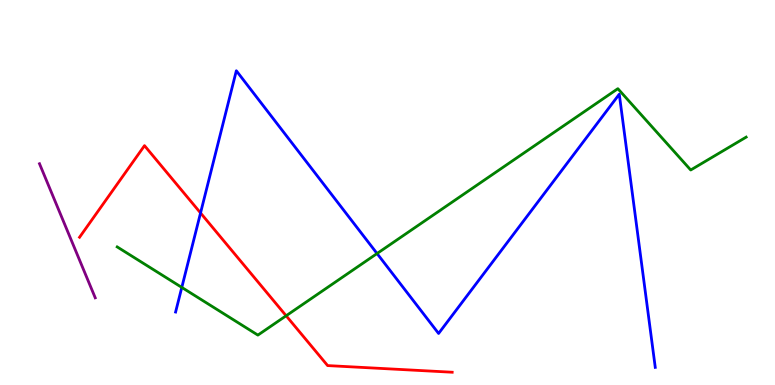[{'lines': ['blue', 'red'], 'intersections': [{'x': 2.59, 'y': 4.47}]}, {'lines': ['green', 'red'], 'intersections': [{'x': 3.69, 'y': 1.8}]}, {'lines': ['purple', 'red'], 'intersections': []}, {'lines': ['blue', 'green'], 'intersections': [{'x': 2.35, 'y': 2.53}, {'x': 4.87, 'y': 3.41}]}, {'lines': ['blue', 'purple'], 'intersections': []}, {'lines': ['green', 'purple'], 'intersections': []}]